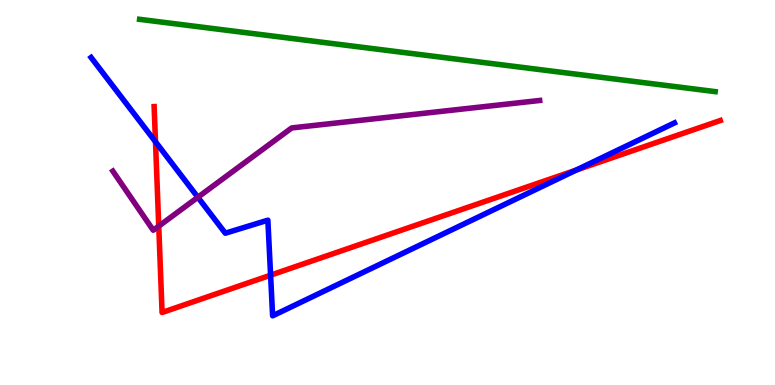[{'lines': ['blue', 'red'], 'intersections': [{'x': 2.01, 'y': 6.32}, {'x': 3.49, 'y': 2.85}, {'x': 7.43, 'y': 5.58}]}, {'lines': ['green', 'red'], 'intersections': []}, {'lines': ['purple', 'red'], 'intersections': [{'x': 2.05, 'y': 4.13}]}, {'lines': ['blue', 'green'], 'intersections': []}, {'lines': ['blue', 'purple'], 'intersections': [{'x': 2.55, 'y': 4.88}]}, {'lines': ['green', 'purple'], 'intersections': []}]